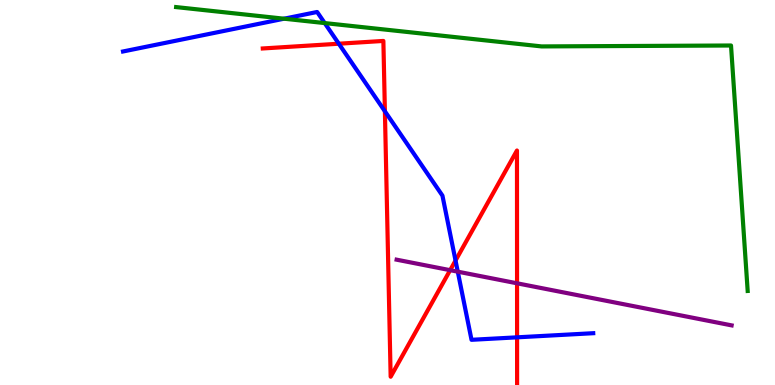[{'lines': ['blue', 'red'], 'intersections': [{'x': 4.37, 'y': 8.86}, {'x': 4.97, 'y': 7.11}, {'x': 5.88, 'y': 3.23}, {'x': 6.67, 'y': 1.24}]}, {'lines': ['green', 'red'], 'intersections': []}, {'lines': ['purple', 'red'], 'intersections': [{'x': 5.81, 'y': 2.98}, {'x': 6.67, 'y': 2.64}]}, {'lines': ['blue', 'green'], 'intersections': [{'x': 3.67, 'y': 9.51}, {'x': 4.19, 'y': 9.4}]}, {'lines': ['blue', 'purple'], 'intersections': [{'x': 5.91, 'y': 2.94}]}, {'lines': ['green', 'purple'], 'intersections': []}]